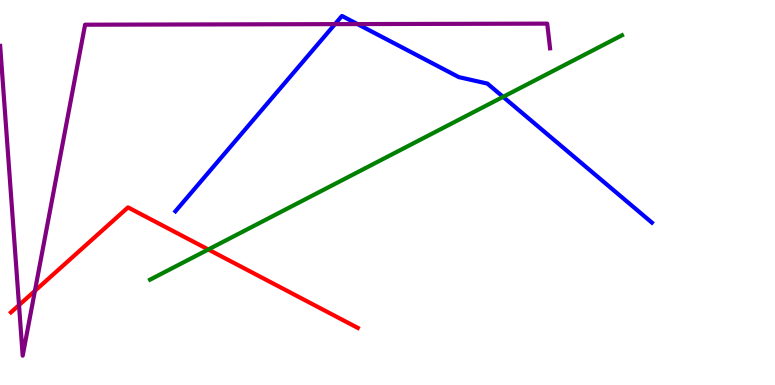[{'lines': ['blue', 'red'], 'intersections': []}, {'lines': ['green', 'red'], 'intersections': [{'x': 2.69, 'y': 3.52}]}, {'lines': ['purple', 'red'], 'intersections': [{'x': 0.245, 'y': 2.07}, {'x': 0.45, 'y': 2.45}]}, {'lines': ['blue', 'green'], 'intersections': [{'x': 6.49, 'y': 7.48}]}, {'lines': ['blue', 'purple'], 'intersections': [{'x': 4.32, 'y': 9.37}, {'x': 4.61, 'y': 9.37}]}, {'lines': ['green', 'purple'], 'intersections': []}]